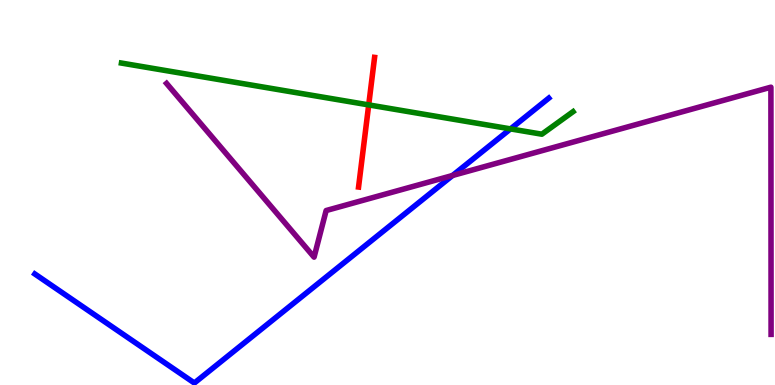[{'lines': ['blue', 'red'], 'intersections': []}, {'lines': ['green', 'red'], 'intersections': [{'x': 4.76, 'y': 7.28}]}, {'lines': ['purple', 'red'], 'intersections': []}, {'lines': ['blue', 'green'], 'intersections': [{'x': 6.59, 'y': 6.65}]}, {'lines': ['blue', 'purple'], 'intersections': [{'x': 5.84, 'y': 5.44}]}, {'lines': ['green', 'purple'], 'intersections': []}]